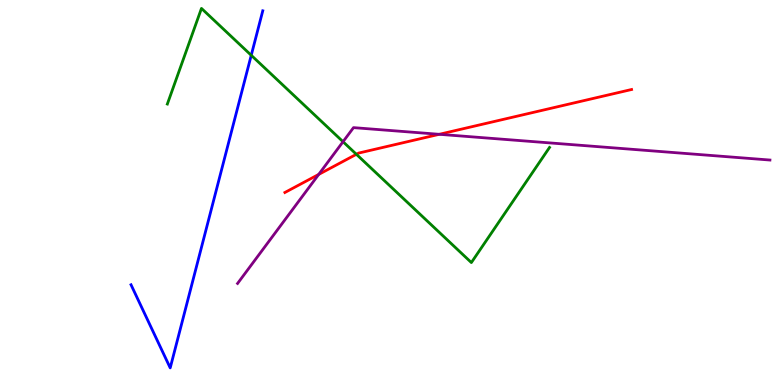[{'lines': ['blue', 'red'], 'intersections': []}, {'lines': ['green', 'red'], 'intersections': [{'x': 4.6, 'y': 5.99}]}, {'lines': ['purple', 'red'], 'intersections': [{'x': 4.11, 'y': 5.47}, {'x': 5.67, 'y': 6.51}]}, {'lines': ['blue', 'green'], 'intersections': [{'x': 3.24, 'y': 8.56}]}, {'lines': ['blue', 'purple'], 'intersections': []}, {'lines': ['green', 'purple'], 'intersections': [{'x': 4.43, 'y': 6.32}]}]